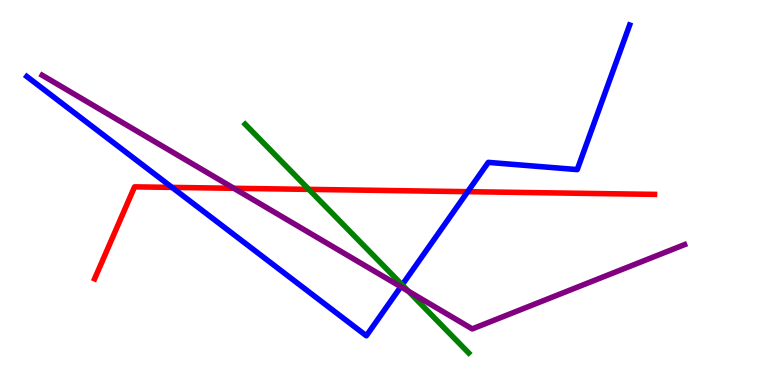[{'lines': ['blue', 'red'], 'intersections': [{'x': 2.22, 'y': 5.13}, {'x': 6.03, 'y': 5.02}]}, {'lines': ['green', 'red'], 'intersections': [{'x': 3.99, 'y': 5.08}]}, {'lines': ['purple', 'red'], 'intersections': [{'x': 3.02, 'y': 5.11}]}, {'lines': ['blue', 'green'], 'intersections': [{'x': 5.19, 'y': 2.6}]}, {'lines': ['blue', 'purple'], 'intersections': [{'x': 5.17, 'y': 2.55}]}, {'lines': ['green', 'purple'], 'intersections': [{'x': 5.27, 'y': 2.44}]}]